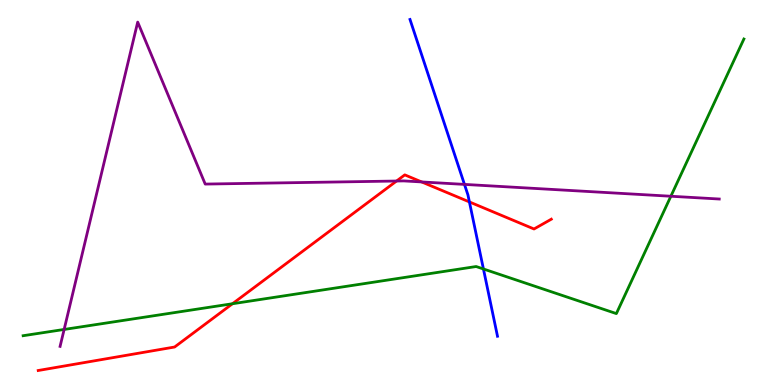[{'lines': ['blue', 'red'], 'intersections': [{'x': 6.06, 'y': 4.75}]}, {'lines': ['green', 'red'], 'intersections': [{'x': 3.0, 'y': 2.11}]}, {'lines': ['purple', 'red'], 'intersections': [{'x': 5.12, 'y': 5.3}, {'x': 5.44, 'y': 5.27}]}, {'lines': ['blue', 'green'], 'intersections': [{'x': 6.24, 'y': 3.01}]}, {'lines': ['blue', 'purple'], 'intersections': [{'x': 5.99, 'y': 5.21}]}, {'lines': ['green', 'purple'], 'intersections': [{'x': 0.828, 'y': 1.44}, {'x': 8.66, 'y': 4.9}]}]